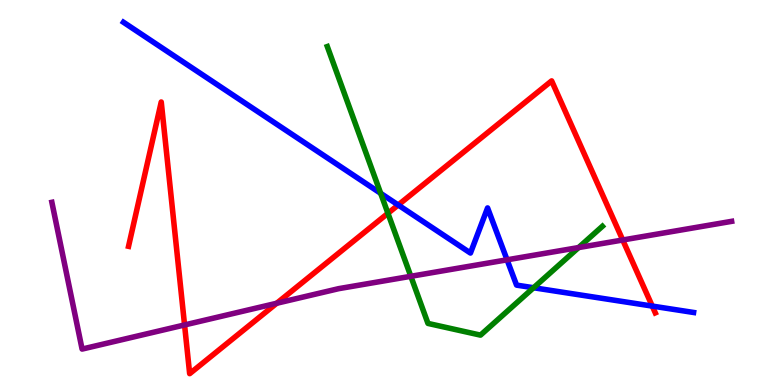[{'lines': ['blue', 'red'], 'intersections': [{'x': 5.14, 'y': 4.68}, {'x': 8.42, 'y': 2.05}]}, {'lines': ['green', 'red'], 'intersections': [{'x': 5.01, 'y': 4.46}]}, {'lines': ['purple', 'red'], 'intersections': [{'x': 2.38, 'y': 1.56}, {'x': 3.57, 'y': 2.12}, {'x': 8.04, 'y': 3.77}]}, {'lines': ['blue', 'green'], 'intersections': [{'x': 4.91, 'y': 4.98}, {'x': 6.88, 'y': 2.53}]}, {'lines': ['blue', 'purple'], 'intersections': [{'x': 6.54, 'y': 3.25}]}, {'lines': ['green', 'purple'], 'intersections': [{'x': 5.3, 'y': 2.82}, {'x': 7.47, 'y': 3.57}]}]